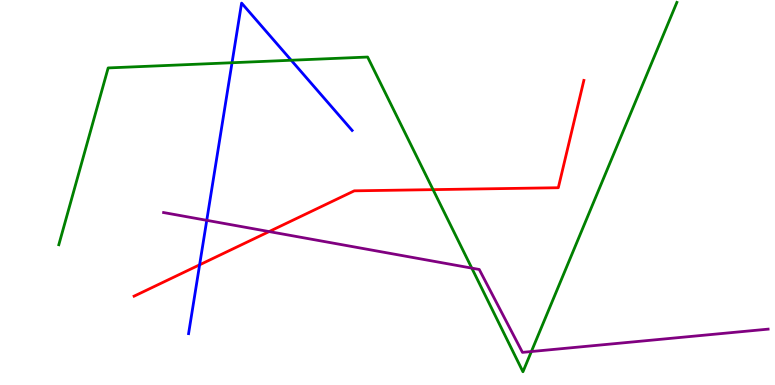[{'lines': ['blue', 'red'], 'intersections': [{'x': 2.58, 'y': 3.12}]}, {'lines': ['green', 'red'], 'intersections': [{'x': 5.59, 'y': 5.07}]}, {'lines': ['purple', 'red'], 'intersections': [{'x': 3.47, 'y': 3.99}]}, {'lines': ['blue', 'green'], 'intersections': [{'x': 2.99, 'y': 8.37}, {'x': 3.76, 'y': 8.44}]}, {'lines': ['blue', 'purple'], 'intersections': [{'x': 2.67, 'y': 4.28}]}, {'lines': ['green', 'purple'], 'intersections': [{'x': 6.09, 'y': 3.04}, {'x': 6.86, 'y': 0.869}]}]